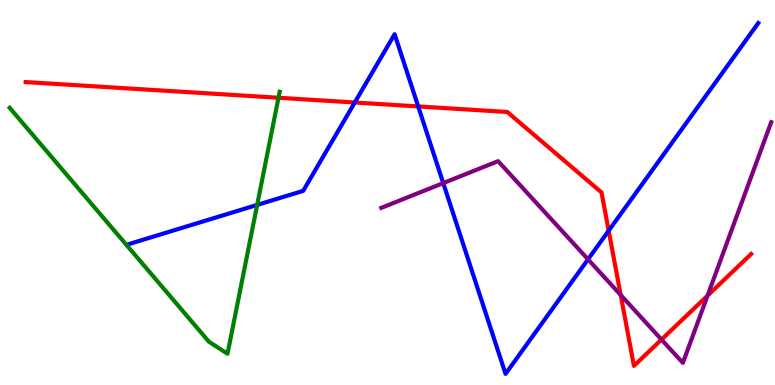[{'lines': ['blue', 'red'], 'intersections': [{'x': 4.58, 'y': 7.34}, {'x': 5.4, 'y': 7.24}, {'x': 7.85, 'y': 4.01}]}, {'lines': ['green', 'red'], 'intersections': [{'x': 3.59, 'y': 7.46}]}, {'lines': ['purple', 'red'], 'intersections': [{'x': 8.01, 'y': 2.34}, {'x': 8.54, 'y': 1.18}, {'x': 9.13, 'y': 2.32}]}, {'lines': ['blue', 'green'], 'intersections': [{'x': 3.32, 'y': 4.68}]}, {'lines': ['blue', 'purple'], 'intersections': [{'x': 5.72, 'y': 5.24}, {'x': 7.59, 'y': 3.26}]}, {'lines': ['green', 'purple'], 'intersections': []}]